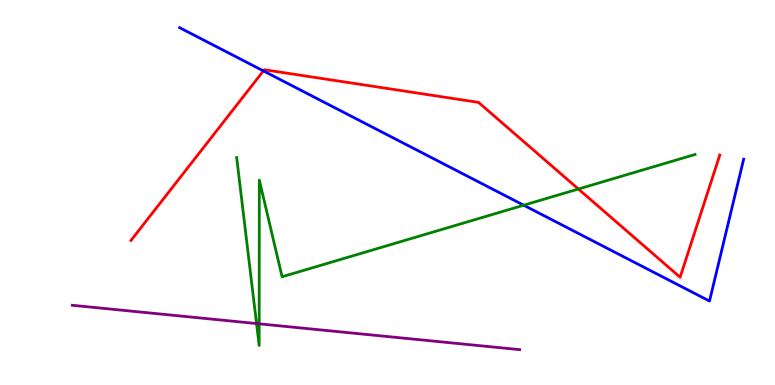[{'lines': ['blue', 'red'], 'intersections': [{'x': 3.4, 'y': 8.16}]}, {'lines': ['green', 'red'], 'intersections': [{'x': 7.46, 'y': 5.09}]}, {'lines': ['purple', 'red'], 'intersections': []}, {'lines': ['blue', 'green'], 'intersections': [{'x': 6.76, 'y': 4.67}]}, {'lines': ['blue', 'purple'], 'intersections': []}, {'lines': ['green', 'purple'], 'intersections': [{'x': 3.31, 'y': 1.6}, {'x': 3.34, 'y': 1.59}]}]